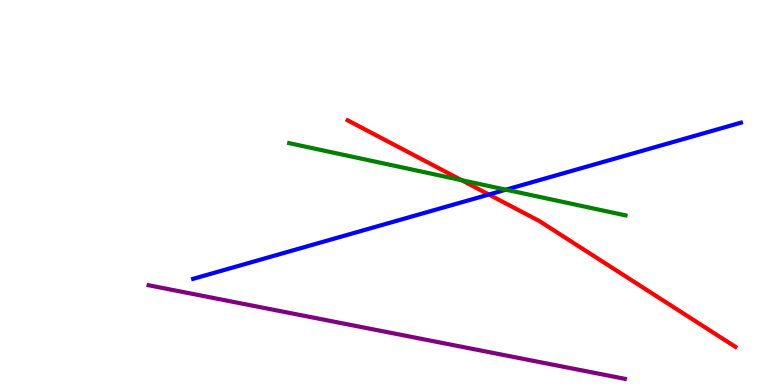[{'lines': ['blue', 'red'], 'intersections': [{'x': 6.31, 'y': 4.95}]}, {'lines': ['green', 'red'], 'intersections': [{'x': 5.96, 'y': 5.32}]}, {'lines': ['purple', 'red'], 'intersections': []}, {'lines': ['blue', 'green'], 'intersections': [{'x': 6.53, 'y': 5.07}]}, {'lines': ['blue', 'purple'], 'intersections': []}, {'lines': ['green', 'purple'], 'intersections': []}]